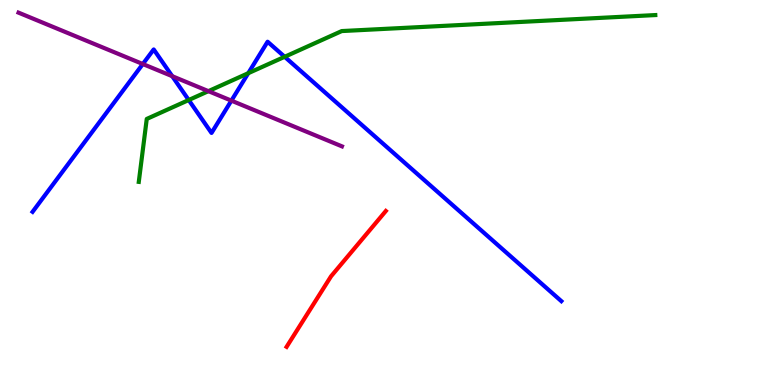[{'lines': ['blue', 'red'], 'intersections': []}, {'lines': ['green', 'red'], 'intersections': []}, {'lines': ['purple', 'red'], 'intersections': []}, {'lines': ['blue', 'green'], 'intersections': [{'x': 2.44, 'y': 7.4}, {'x': 3.2, 'y': 8.1}, {'x': 3.67, 'y': 8.52}]}, {'lines': ['blue', 'purple'], 'intersections': [{'x': 1.84, 'y': 8.34}, {'x': 2.22, 'y': 8.02}, {'x': 2.99, 'y': 7.39}]}, {'lines': ['green', 'purple'], 'intersections': [{'x': 2.69, 'y': 7.63}]}]